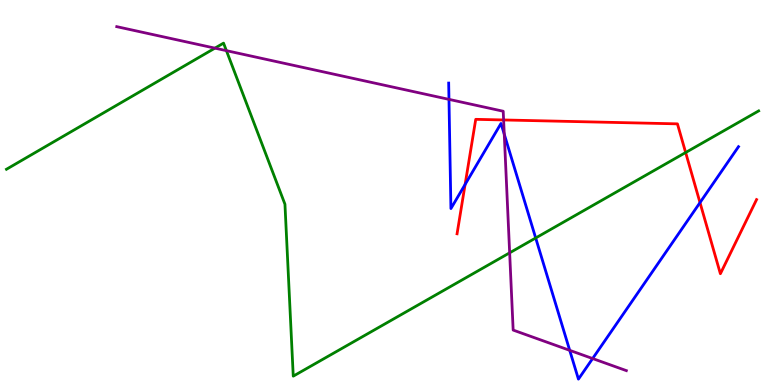[{'lines': ['blue', 'red'], 'intersections': [{'x': 6.0, 'y': 5.21}, {'x': 9.03, 'y': 4.74}]}, {'lines': ['green', 'red'], 'intersections': [{'x': 8.85, 'y': 6.04}]}, {'lines': ['purple', 'red'], 'intersections': [{'x': 6.5, 'y': 6.88}]}, {'lines': ['blue', 'green'], 'intersections': [{'x': 6.91, 'y': 3.82}]}, {'lines': ['blue', 'purple'], 'intersections': [{'x': 5.79, 'y': 7.42}, {'x': 6.51, 'y': 6.51}, {'x': 7.35, 'y': 0.9}, {'x': 7.65, 'y': 0.687}]}, {'lines': ['green', 'purple'], 'intersections': [{'x': 2.77, 'y': 8.75}, {'x': 2.92, 'y': 8.68}, {'x': 6.58, 'y': 3.43}]}]